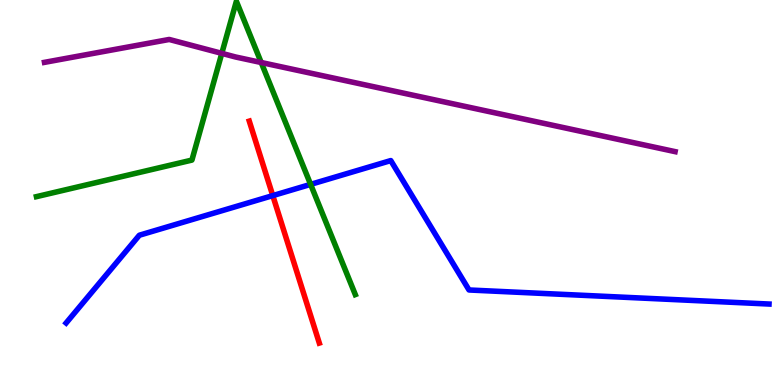[{'lines': ['blue', 'red'], 'intersections': [{'x': 3.52, 'y': 4.92}]}, {'lines': ['green', 'red'], 'intersections': []}, {'lines': ['purple', 'red'], 'intersections': []}, {'lines': ['blue', 'green'], 'intersections': [{'x': 4.01, 'y': 5.21}]}, {'lines': ['blue', 'purple'], 'intersections': []}, {'lines': ['green', 'purple'], 'intersections': [{'x': 2.86, 'y': 8.61}, {'x': 3.37, 'y': 8.38}]}]